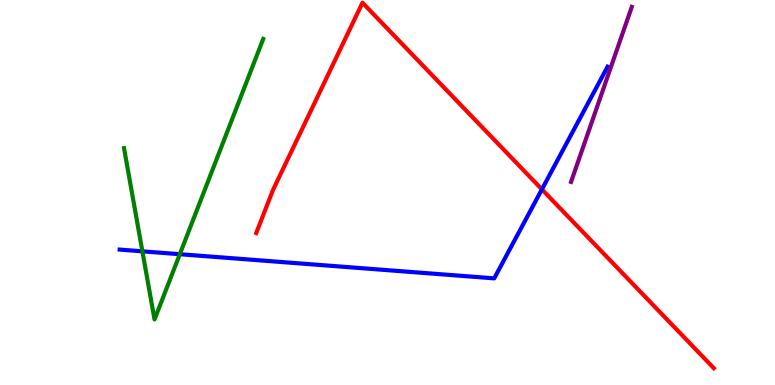[{'lines': ['blue', 'red'], 'intersections': [{'x': 6.99, 'y': 5.08}]}, {'lines': ['green', 'red'], 'intersections': []}, {'lines': ['purple', 'red'], 'intersections': []}, {'lines': ['blue', 'green'], 'intersections': [{'x': 1.84, 'y': 3.47}, {'x': 2.32, 'y': 3.4}]}, {'lines': ['blue', 'purple'], 'intersections': []}, {'lines': ['green', 'purple'], 'intersections': []}]